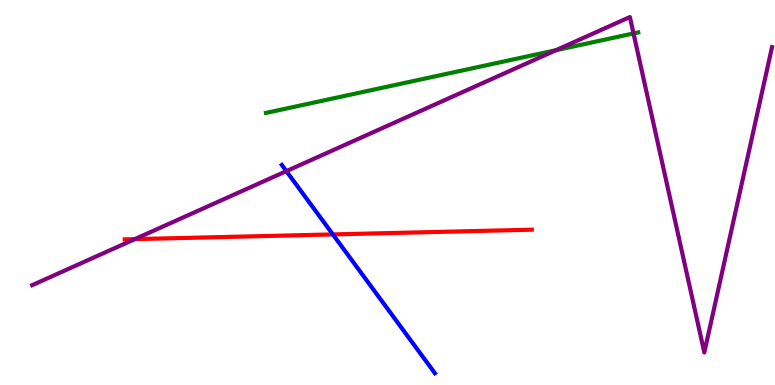[{'lines': ['blue', 'red'], 'intersections': [{'x': 4.3, 'y': 3.91}]}, {'lines': ['green', 'red'], 'intersections': []}, {'lines': ['purple', 'red'], 'intersections': [{'x': 1.74, 'y': 3.79}]}, {'lines': ['blue', 'green'], 'intersections': []}, {'lines': ['blue', 'purple'], 'intersections': [{'x': 3.7, 'y': 5.55}]}, {'lines': ['green', 'purple'], 'intersections': [{'x': 7.17, 'y': 8.7}, {'x': 8.17, 'y': 9.13}]}]